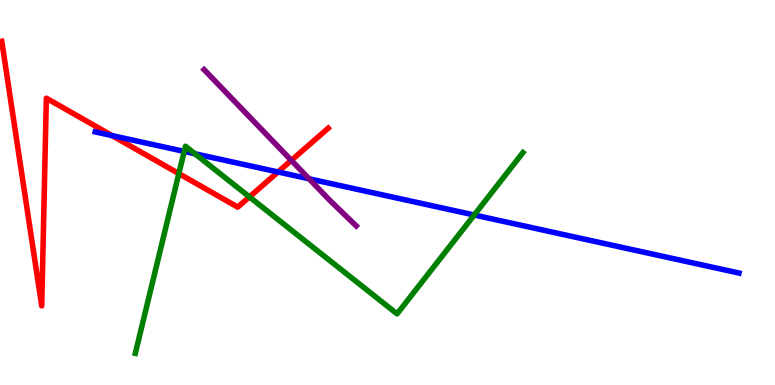[{'lines': ['blue', 'red'], 'intersections': [{'x': 1.45, 'y': 6.48}, {'x': 3.59, 'y': 5.53}]}, {'lines': ['green', 'red'], 'intersections': [{'x': 2.31, 'y': 5.49}, {'x': 3.22, 'y': 4.89}]}, {'lines': ['purple', 'red'], 'intersections': [{'x': 3.76, 'y': 5.83}]}, {'lines': ['blue', 'green'], 'intersections': [{'x': 2.38, 'y': 6.07}, {'x': 2.52, 'y': 6.01}, {'x': 6.12, 'y': 4.42}]}, {'lines': ['blue', 'purple'], 'intersections': [{'x': 3.99, 'y': 5.36}]}, {'lines': ['green', 'purple'], 'intersections': []}]